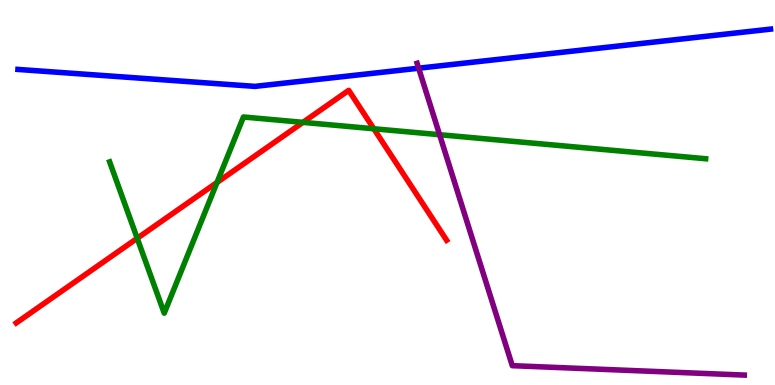[{'lines': ['blue', 'red'], 'intersections': []}, {'lines': ['green', 'red'], 'intersections': [{'x': 1.77, 'y': 3.81}, {'x': 2.8, 'y': 5.26}, {'x': 3.91, 'y': 6.82}, {'x': 4.82, 'y': 6.66}]}, {'lines': ['purple', 'red'], 'intersections': []}, {'lines': ['blue', 'green'], 'intersections': []}, {'lines': ['blue', 'purple'], 'intersections': [{'x': 5.4, 'y': 8.23}]}, {'lines': ['green', 'purple'], 'intersections': [{'x': 5.67, 'y': 6.5}]}]